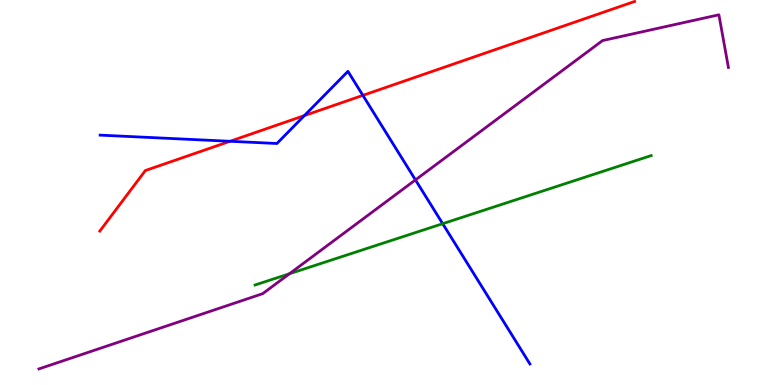[{'lines': ['blue', 'red'], 'intersections': [{'x': 2.97, 'y': 6.33}, {'x': 3.93, 'y': 7.0}, {'x': 4.68, 'y': 7.52}]}, {'lines': ['green', 'red'], 'intersections': []}, {'lines': ['purple', 'red'], 'intersections': []}, {'lines': ['blue', 'green'], 'intersections': [{'x': 5.71, 'y': 4.19}]}, {'lines': ['blue', 'purple'], 'intersections': [{'x': 5.36, 'y': 5.33}]}, {'lines': ['green', 'purple'], 'intersections': [{'x': 3.73, 'y': 2.89}]}]